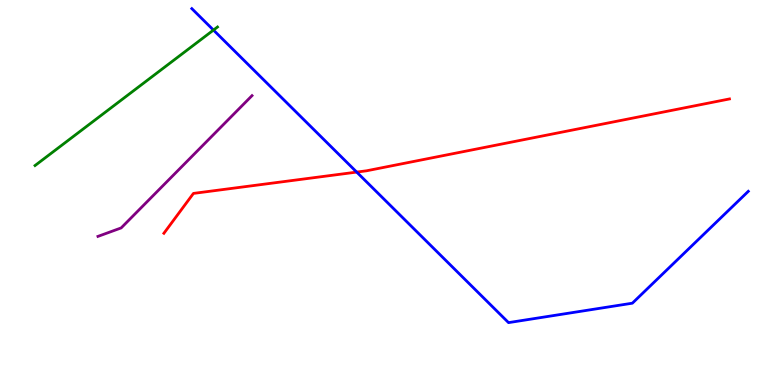[{'lines': ['blue', 'red'], 'intersections': [{'x': 4.6, 'y': 5.53}]}, {'lines': ['green', 'red'], 'intersections': []}, {'lines': ['purple', 'red'], 'intersections': []}, {'lines': ['blue', 'green'], 'intersections': [{'x': 2.75, 'y': 9.22}]}, {'lines': ['blue', 'purple'], 'intersections': []}, {'lines': ['green', 'purple'], 'intersections': []}]